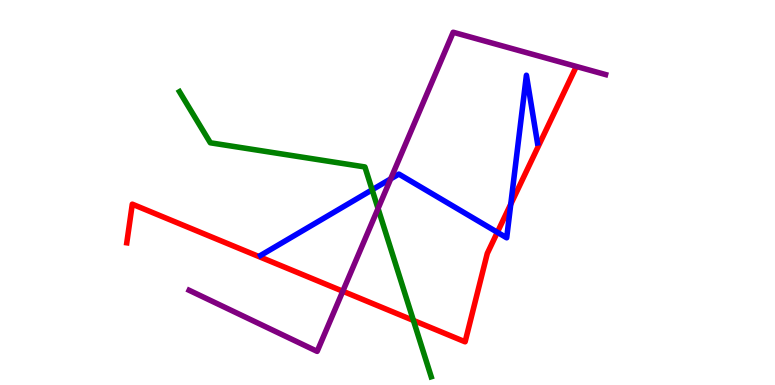[{'lines': ['blue', 'red'], 'intersections': [{'x': 6.42, 'y': 3.97}, {'x': 6.59, 'y': 4.7}]}, {'lines': ['green', 'red'], 'intersections': [{'x': 5.33, 'y': 1.68}]}, {'lines': ['purple', 'red'], 'intersections': [{'x': 4.42, 'y': 2.44}]}, {'lines': ['blue', 'green'], 'intersections': [{'x': 4.8, 'y': 5.07}]}, {'lines': ['blue', 'purple'], 'intersections': [{'x': 5.04, 'y': 5.35}]}, {'lines': ['green', 'purple'], 'intersections': [{'x': 4.88, 'y': 4.58}]}]